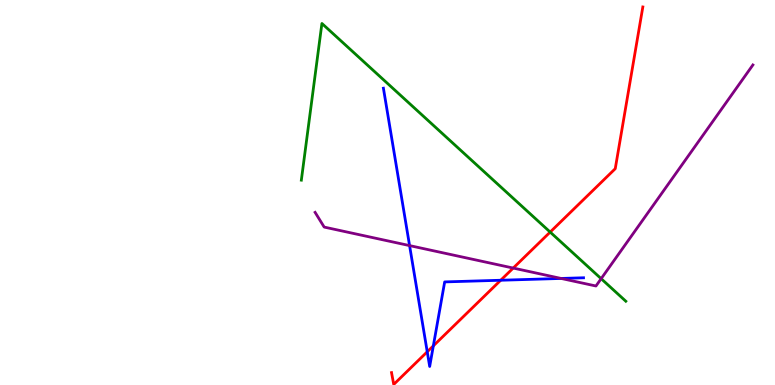[{'lines': ['blue', 'red'], 'intersections': [{'x': 5.51, 'y': 0.862}, {'x': 5.59, 'y': 1.02}, {'x': 6.46, 'y': 2.72}]}, {'lines': ['green', 'red'], 'intersections': [{'x': 7.1, 'y': 3.97}]}, {'lines': ['purple', 'red'], 'intersections': [{'x': 6.62, 'y': 3.04}]}, {'lines': ['blue', 'green'], 'intersections': []}, {'lines': ['blue', 'purple'], 'intersections': [{'x': 5.28, 'y': 3.62}, {'x': 7.24, 'y': 2.77}]}, {'lines': ['green', 'purple'], 'intersections': [{'x': 7.76, 'y': 2.76}]}]